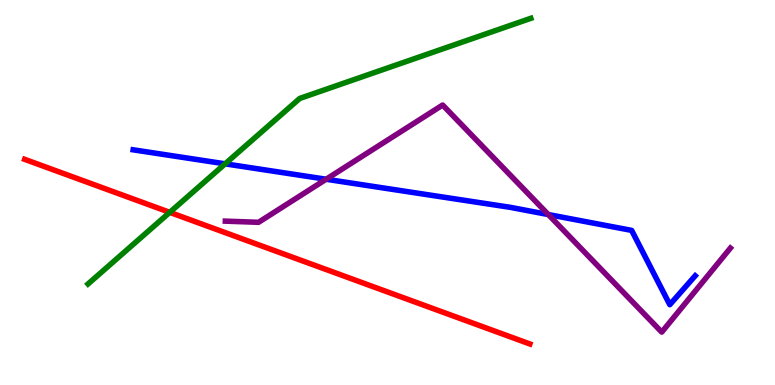[{'lines': ['blue', 'red'], 'intersections': []}, {'lines': ['green', 'red'], 'intersections': [{'x': 2.19, 'y': 4.48}]}, {'lines': ['purple', 'red'], 'intersections': []}, {'lines': ['blue', 'green'], 'intersections': [{'x': 2.9, 'y': 5.74}]}, {'lines': ['blue', 'purple'], 'intersections': [{'x': 4.21, 'y': 5.34}, {'x': 7.08, 'y': 4.43}]}, {'lines': ['green', 'purple'], 'intersections': []}]